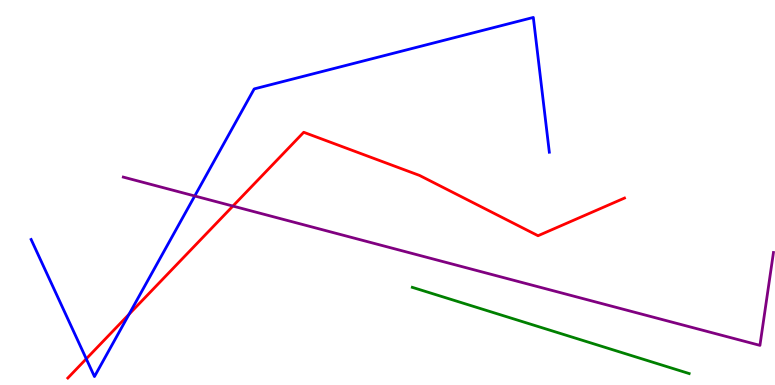[{'lines': ['blue', 'red'], 'intersections': [{'x': 1.11, 'y': 0.68}, {'x': 1.67, 'y': 1.84}]}, {'lines': ['green', 'red'], 'intersections': []}, {'lines': ['purple', 'red'], 'intersections': [{'x': 3.01, 'y': 4.65}]}, {'lines': ['blue', 'green'], 'intersections': []}, {'lines': ['blue', 'purple'], 'intersections': [{'x': 2.51, 'y': 4.91}]}, {'lines': ['green', 'purple'], 'intersections': []}]